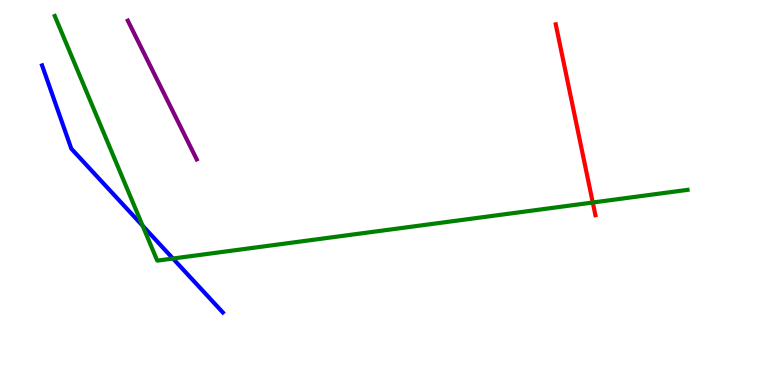[{'lines': ['blue', 'red'], 'intersections': []}, {'lines': ['green', 'red'], 'intersections': [{'x': 7.65, 'y': 4.74}]}, {'lines': ['purple', 'red'], 'intersections': []}, {'lines': ['blue', 'green'], 'intersections': [{'x': 1.84, 'y': 4.14}, {'x': 2.23, 'y': 3.29}]}, {'lines': ['blue', 'purple'], 'intersections': []}, {'lines': ['green', 'purple'], 'intersections': []}]